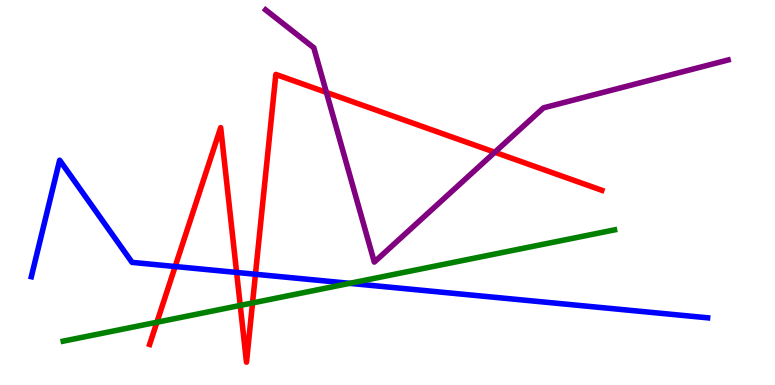[{'lines': ['blue', 'red'], 'intersections': [{'x': 2.26, 'y': 3.08}, {'x': 3.05, 'y': 2.92}, {'x': 3.3, 'y': 2.88}]}, {'lines': ['green', 'red'], 'intersections': [{'x': 2.02, 'y': 1.63}, {'x': 3.1, 'y': 2.07}, {'x': 3.26, 'y': 2.13}]}, {'lines': ['purple', 'red'], 'intersections': [{'x': 4.21, 'y': 7.6}, {'x': 6.38, 'y': 6.05}]}, {'lines': ['blue', 'green'], 'intersections': [{'x': 4.51, 'y': 2.64}]}, {'lines': ['blue', 'purple'], 'intersections': []}, {'lines': ['green', 'purple'], 'intersections': []}]